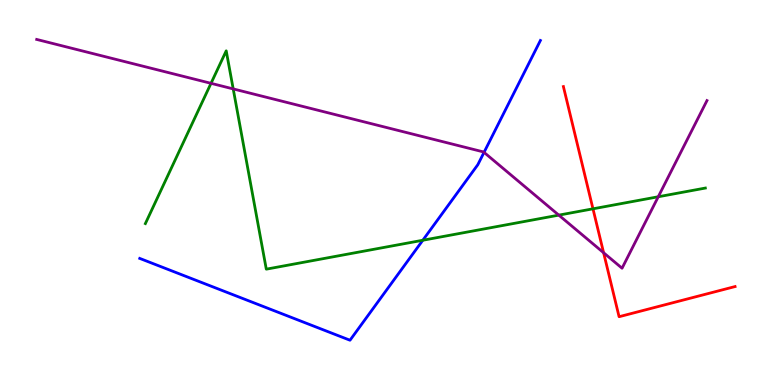[{'lines': ['blue', 'red'], 'intersections': []}, {'lines': ['green', 'red'], 'intersections': [{'x': 7.65, 'y': 4.58}]}, {'lines': ['purple', 'red'], 'intersections': [{'x': 7.79, 'y': 3.44}]}, {'lines': ['blue', 'green'], 'intersections': [{'x': 5.46, 'y': 3.76}]}, {'lines': ['blue', 'purple'], 'intersections': [{'x': 6.25, 'y': 6.04}]}, {'lines': ['green', 'purple'], 'intersections': [{'x': 2.72, 'y': 7.84}, {'x': 3.01, 'y': 7.69}, {'x': 7.21, 'y': 4.41}, {'x': 8.49, 'y': 4.89}]}]